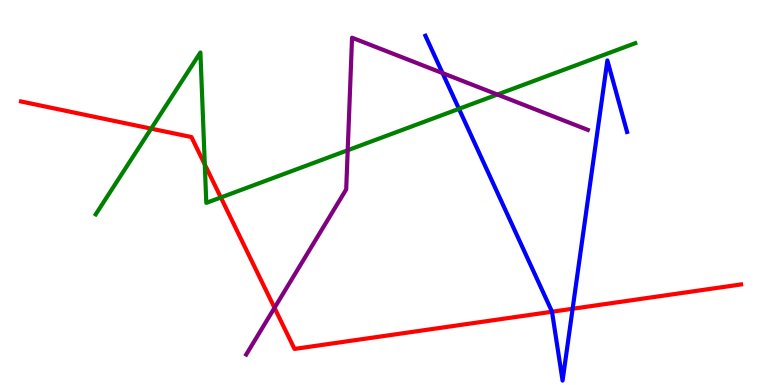[{'lines': ['blue', 'red'], 'intersections': [{'x': 7.12, 'y': 1.9}, {'x': 7.39, 'y': 1.98}]}, {'lines': ['green', 'red'], 'intersections': [{'x': 1.95, 'y': 6.66}, {'x': 2.64, 'y': 5.73}, {'x': 2.85, 'y': 4.87}]}, {'lines': ['purple', 'red'], 'intersections': [{'x': 3.54, 'y': 2.0}]}, {'lines': ['blue', 'green'], 'intersections': [{'x': 5.92, 'y': 7.17}]}, {'lines': ['blue', 'purple'], 'intersections': [{'x': 5.71, 'y': 8.1}]}, {'lines': ['green', 'purple'], 'intersections': [{'x': 4.49, 'y': 6.1}, {'x': 6.42, 'y': 7.54}]}]